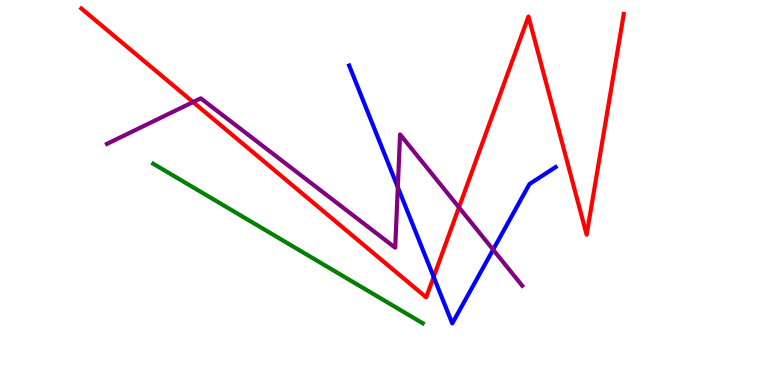[{'lines': ['blue', 'red'], 'intersections': [{'x': 5.6, 'y': 2.81}]}, {'lines': ['green', 'red'], 'intersections': []}, {'lines': ['purple', 'red'], 'intersections': [{'x': 2.49, 'y': 7.35}, {'x': 5.92, 'y': 4.61}]}, {'lines': ['blue', 'green'], 'intersections': []}, {'lines': ['blue', 'purple'], 'intersections': [{'x': 5.13, 'y': 5.14}, {'x': 6.36, 'y': 3.51}]}, {'lines': ['green', 'purple'], 'intersections': []}]